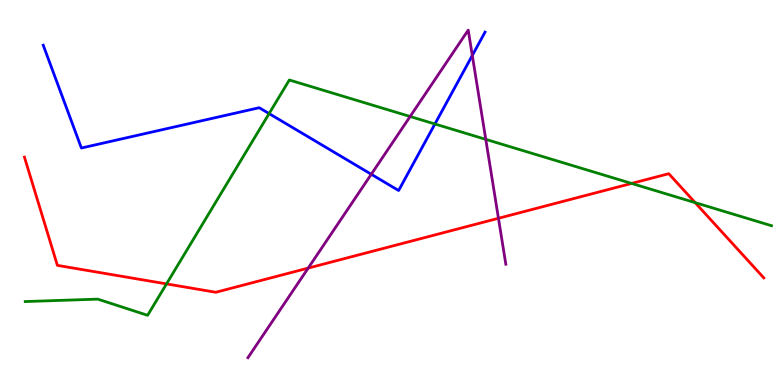[{'lines': ['blue', 'red'], 'intersections': []}, {'lines': ['green', 'red'], 'intersections': [{'x': 2.15, 'y': 2.63}, {'x': 8.15, 'y': 5.24}, {'x': 8.97, 'y': 4.74}]}, {'lines': ['purple', 'red'], 'intersections': [{'x': 3.98, 'y': 3.04}, {'x': 6.43, 'y': 4.33}]}, {'lines': ['blue', 'green'], 'intersections': [{'x': 3.47, 'y': 7.05}, {'x': 5.61, 'y': 6.78}]}, {'lines': ['blue', 'purple'], 'intersections': [{'x': 4.79, 'y': 5.47}, {'x': 6.09, 'y': 8.56}]}, {'lines': ['green', 'purple'], 'intersections': [{'x': 5.29, 'y': 6.97}, {'x': 6.27, 'y': 6.38}]}]